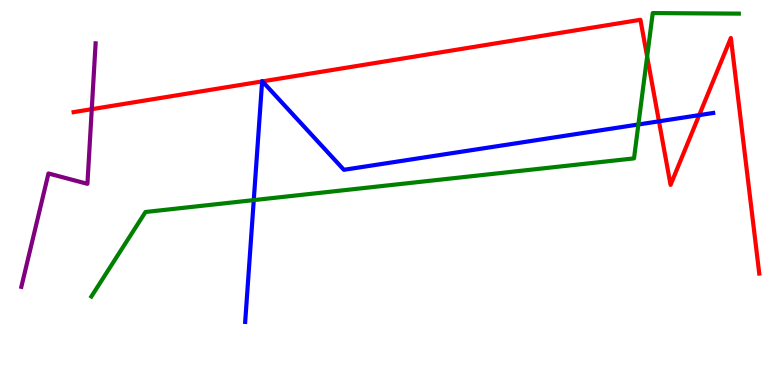[{'lines': ['blue', 'red'], 'intersections': [{'x': 3.38, 'y': 7.89}, {'x': 3.39, 'y': 7.89}, {'x': 8.5, 'y': 6.85}, {'x': 9.02, 'y': 7.01}]}, {'lines': ['green', 'red'], 'intersections': [{'x': 8.35, 'y': 8.53}]}, {'lines': ['purple', 'red'], 'intersections': [{'x': 1.18, 'y': 7.16}]}, {'lines': ['blue', 'green'], 'intersections': [{'x': 3.27, 'y': 4.8}, {'x': 8.24, 'y': 6.77}]}, {'lines': ['blue', 'purple'], 'intersections': []}, {'lines': ['green', 'purple'], 'intersections': []}]